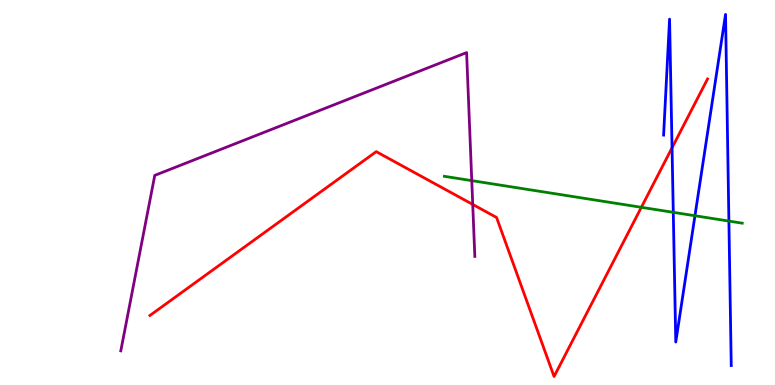[{'lines': ['blue', 'red'], 'intersections': [{'x': 8.67, 'y': 6.16}]}, {'lines': ['green', 'red'], 'intersections': [{'x': 8.28, 'y': 4.62}]}, {'lines': ['purple', 'red'], 'intersections': [{'x': 6.1, 'y': 4.69}]}, {'lines': ['blue', 'green'], 'intersections': [{'x': 8.69, 'y': 4.48}, {'x': 8.97, 'y': 4.4}, {'x': 9.41, 'y': 4.26}]}, {'lines': ['blue', 'purple'], 'intersections': []}, {'lines': ['green', 'purple'], 'intersections': [{'x': 6.09, 'y': 5.31}]}]